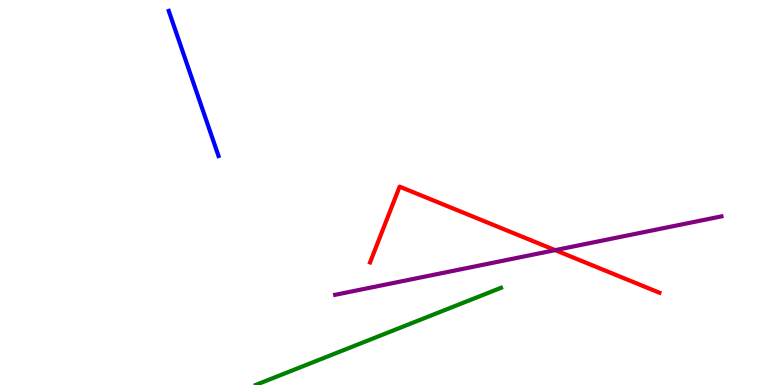[{'lines': ['blue', 'red'], 'intersections': []}, {'lines': ['green', 'red'], 'intersections': []}, {'lines': ['purple', 'red'], 'intersections': [{'x': 7.16, 'y': 3.5}]}, {'lines': ['blue', 'green'], 'intersections': []}, {'lines': ['blue', 'purple'], 'intersections': []}, {'lines': ['green', 'purple'], 'intersections': []}]